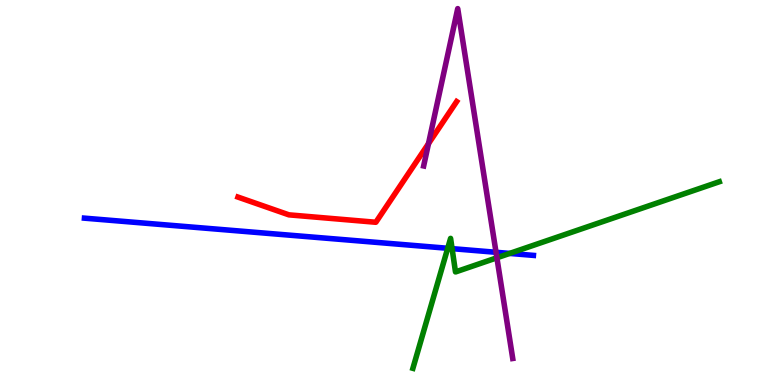[{'lines': ['blue', 'red'], 'intersections': []}, {'lines': ['green', 'red'], 'intersections': []}, {'lines': ['purple', 'red'], 'intersections': [{'x': 5.53, 'y': 6.27}]}, {'lines': ['blue', 'green'], 'intersections': [{'x': 5.78, 'y': 3.55}, {'x': 5.83, 'y': 3.54}, {'x': 6.58, 'y': 3.42}]}, {'lines': ['blue', 'purple'], 'intersections': [{'x': 6.4, 'y': 3.45}]}, {'lines': ['green', 'purple'], 'intersections': [{'x': 6.41, 'y': 3.3}]}]